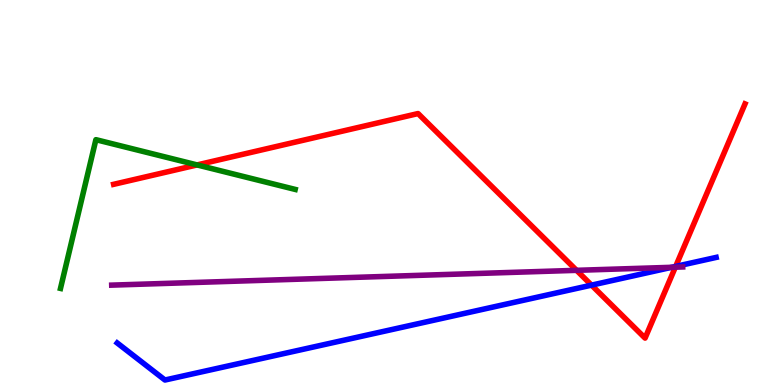[{'lines': ['blue', 'red'], 'intersections': [{'x': 7.63, 'y': 2.59}, {'x': 8.72, 'y': 3.08}]}, {'lines': ['green', 'red'], 'intersections': [{'x': 2.54, 'y': 5.72}]}, {'lines': ['purple', 'red'], 'intersections': [{'x': 7.44, 'y': 2.98}, {'x': 8.71, 'y': 3.06}]}, {'lines': ['blue', 'green'], 'intersections': []}, {'lines': ['blue', 'purple'], 'intersections': [{'x': 8.67, 'y': 3.06}]}, {'lines': ['green', 'purple'], 'intersections': []}]